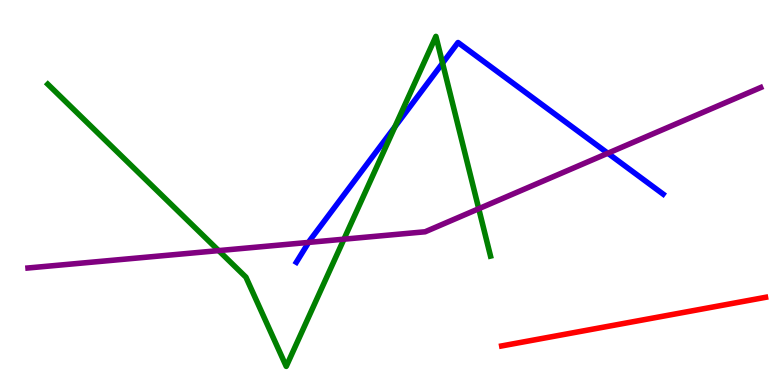[{'lines': ['blue', 'red'], 'intersections': []}, {'lines': ['green', 'red'], 'intersections': []}, {'lines': ['purple', 'red'], 'intersections': []}, {'lines': ['blue', 'green'], 'intersections': [{'x': 5.1, 'y': 6.71}, {'x': 5.71, 'y': 8.36}]}, {'lines': ['blue', 'purple'], 'intersections': [{'x': 3.98, 'y': 3.7}, {'x': 7.84, 'y': 6.02}]}, {'lines': ['green', 'purple'], 'intersections': [{'x': 2.82, 'y': 3.49}, {'x': 4.44, 'y': 3.79}, {'x': 6.18, 'y': 4.58}]}]